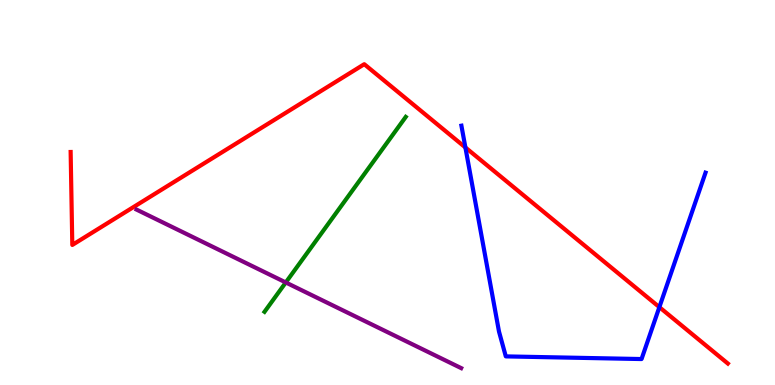[{'lines': ['blue', 'red'], 'intersections': [{'x': 6.01, 'y': 6.17}, {'x': 8.51, 'y': 2.02}]}, {'lines': ['green', 'red'], 'intersections': []}, {'lines': ['purple', 'red'], 'intersections': []}, {'lines': ['blue', 'green'], 'intersections': []}, {'lines': ['blue', 'purple'], 'intersections': []}, {'lines': ['green', 'purple'], 'intersections': [{'x': 3.69, 'y': 2.66}]}]